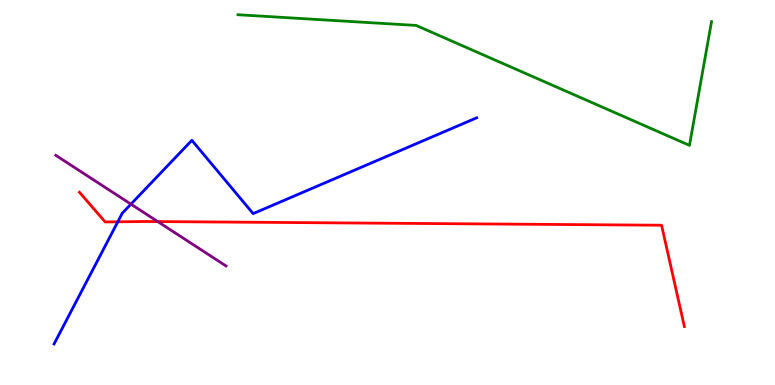[{'lines': ['blue', 'red'], 'intersections': [{'x': 1.52, 'y': 4.24}]}, {'lines': ['green', 'red'], 'intersections': []}, {'lines': ['purple', 'red'], 'intersections': [{'x': 2.04, 'y': 4.25}]}, {'lines': ['blue', 'green'], 'intersections': []}, {'lines': ['blue', 'purple'], 'intersections': [{'x': 1.69, 'y': 4.7}]}, {'lines': ['green', 'purple'], 'intersections': []}]